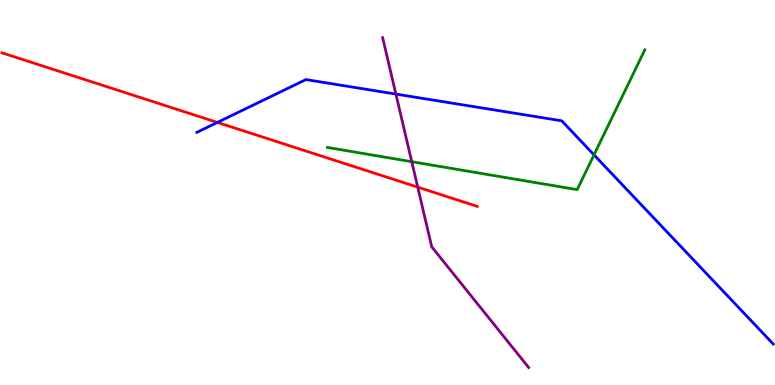[{'lines': ['blue', 'red'], 'intersections': [{'x': 2.8, 'y': 6.82}]}, {'lines': ['green', 'red'], 'intersections': []}, {'lines': ['purple', 'red'], 'intersections': [{'x': 5.39, 'y': 5.14}]}, {'lines': ['blue', 'green'], 'intersections': [{'x': 7.66, 'y': 5.98}]}, {'lines': ['blue', 'purple'], 'intersections': [{'x': 5.11, 'y': 7.56}]}, {'lines': ['green', 'purple'], 'intersections': [{'x': 5.31, 'y': 5.8}]}]